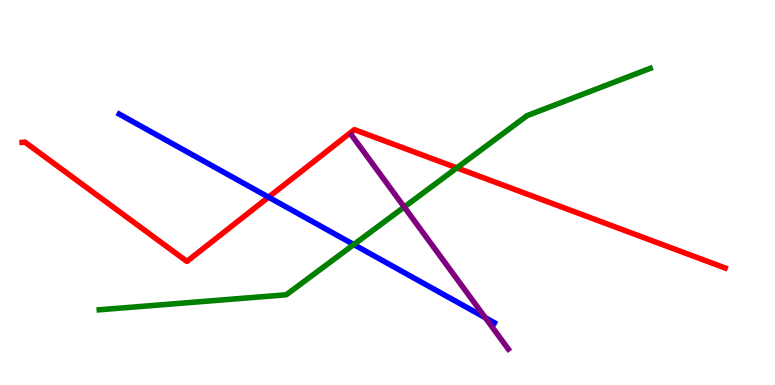[{'lines': ['blue', 'red'], 'intersections': [{'x': 3.47, 'y': 4.88}]}, {'lines': ['green', 'red'], 'intersections': [{'x': 5.9, 'y': 5.64}]}, {'lines': ['purple', 'red'], 'intersections': []}, {'lines': ['blue', 'green'], 'intersections': [{'x': 4.56, 'y': 3.65}]}, {'lines': ['blue', 'purple'], 'intersections': [{'x': 6.26, 'y': 1.75}]}, {'lines': ['green', 'purple'], 'intersections': [{'x': 5.22, 'y': 4.62}]}]